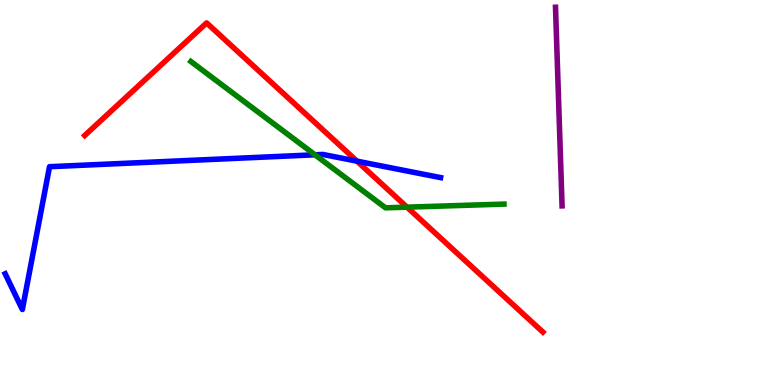[{'lines': ['blue', 'red'], 'intersections': [{'x': 4.61, 'y': 5.81}]}, {'lines': ['green', 'red'], 'intersections': [{'x': 5.25, 'y': 4.62}]}, {'lines': ['purple', 'red'], 'intersections': []}, {'lines': ['blue', 'green'], 'intersections': [{'x': 4.06, 'y': 5.98}]}, {'lines': ['blue', 'purple'], 'intersections': []}, {'lines': ['green', 'purple'], 'intersections': []}]